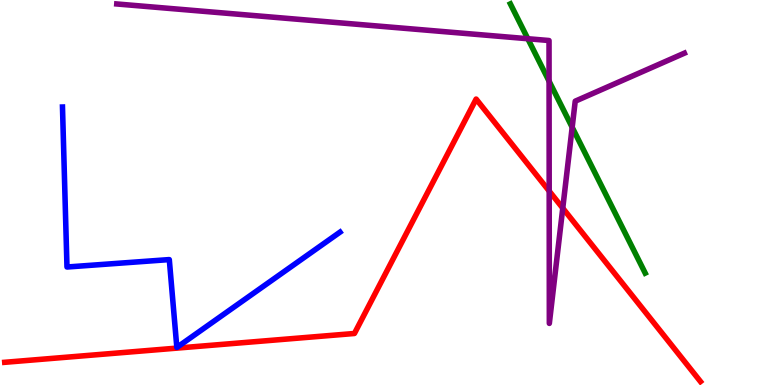[{'lines': ['blue', 'red'], 'intersections': []}, {'lines': ['green', 'red'], 'intersections': []}, {'lines': ['purple', 'red'], 'intersections': [{'x': 7.09, 'y': 5.04}, {'x': 7.26, 'y': 4.59}]}, {'lines': ['blue', 'green'], 'intersections': []}, {'lines': ['blue', 'purple'], 'intersections': []}, {'lines': ['green', 'purple'], 'intersections': [{'x': 6.81, 'y': 8.99}, {'x': 7.08, 'y': 7.89}, {'x': 7.38, 'y': 6.69}]}]